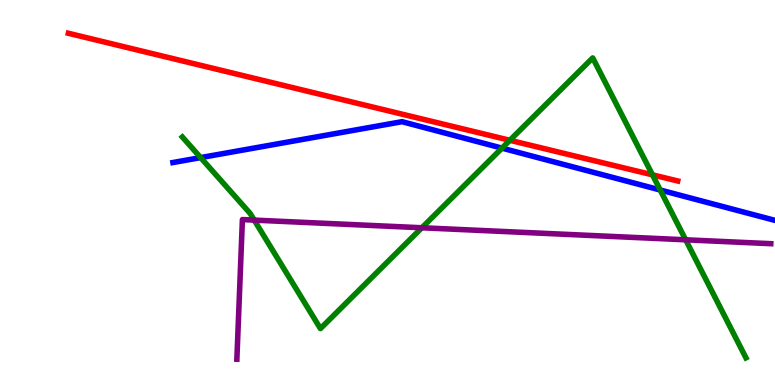[{'lines': ['blue', 'red'], 'intersections': []}, {'lines': ['green', 'red'], 'intersections': [{'x': 6.58, 'y': 6.36}, {'x': 8.42, 'y': 5.46}]}, {'lines': ['purple', 'red'], 'intersections': []}, {'lines': ['blue', 'green'], 'intersections': [{'x': 2.59, 'y': 5.91}, {'x': 6.48, 'y': 6.15}, {'x': 8.52, 'y': 5.06}]}, {'lines': ['blue', 'purple'], 'intersections': []}, {'lines': ['green', 'purple'], 'intersections': [{'x': 3.28, 'y': 4.28}, {'x': 5.44, 'y': 4.08}, {'x': 8.85, 'y': 3.77}]}]